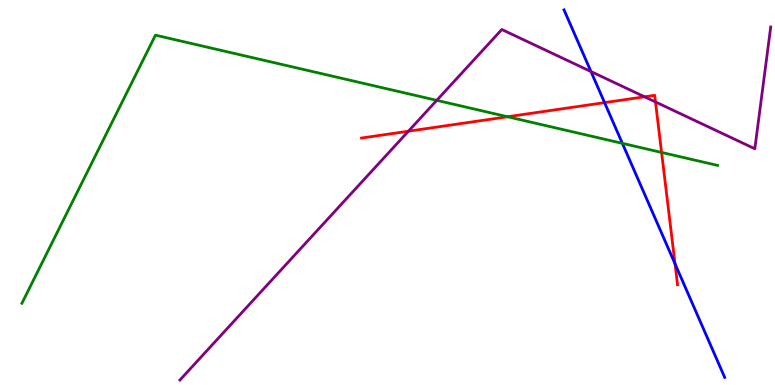[{'lines': ['blue', 'red'], 'intersections': [{'x': 7.8, 'y': 7.33}, {'x': 8.71, 'y': 3.15}]}, {'lines': ['green', 'red'], 'intersections': [{'x': 6.55, 'y': 6.97}, {'x': 8.54, 'y': 6.04}]}, {'lines': ['purple', 'red'], 'intersections': [{'x': 5.27, 'y': 6.59}, {'x': 8.32, 'y': 7.49}, {'x': 8.46, 'y': 7.35}]}, {'lines': ['blue', 'green'], 'intersections': [{'x': 8.03, 'y': 6.28}]}, {'lines': ['blue', 'purple'], 'intersections': [{'x': 7.63, 'y': 8.14}]}, {'lines': ['green', 'purple'], 'intersections': [{'x': 5.64, 'y': 7.39}]}]